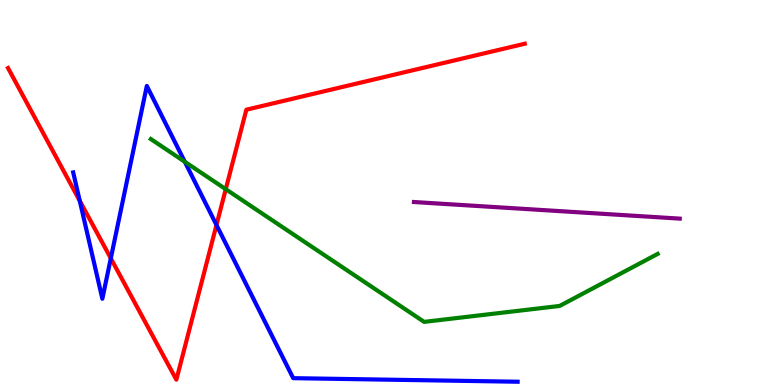[{'lines': ['blue', 'red'], 'intersections': [{'x': 1.03, 'y': 4.78}, {'x': 1.43, 'y': 3.29}, {'x': 2.79, 'y': 4.16}]}, {'lines': ['green', 'red'], 'intersections': [{'x': 2.91, 'y': 5.09}]}, {'lines': ['purple', 'red'], 'intersections': []}, {'lines': ['blue', 'green'], 'intersections': [{'x': 2.38, 'y': 5.8}]}, {'lines': ['blue', 'purple'], 'intersections': []}, {'lines': ['green', 'purple'], 'intersections': []}]